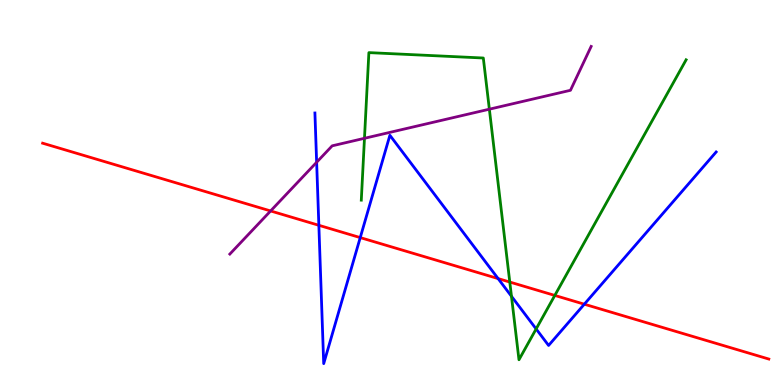[{'lines': ['blue', 'red'], 'intersections': [{'x': 4.11, 'y': 4.15}, {'x': 4.65, 'y': 3.83}, {'x': 6.43, 'y': 2.76}, {'x': 7.54, 'y': 2.1}]}, {'lines': ['green', 'red'], 'intersections': [{'x': 6.58, 'y': 2.67}, {'x': 7.16, 'y': 2.33}]}, {'lines': ['purple', 'red'], 'intersections': [{'x': 3.49, 'y': 4.52}]}, {'lines': ['blue', 'green'], 'intersections': [{'x': 6.6, 'y': 2.3}, {'x': 6.92, 'y': 1.46}]}, {'lines': ['blue', 'purple'], 'intersections': [{'x': 4.09, 'y': 5.79}]}, {'lines': ['green', 'purple'], 'intersections': [{'x': 4.7, 'y': 6.41}, {'x': 6.31, 'y': 7.16}]}]